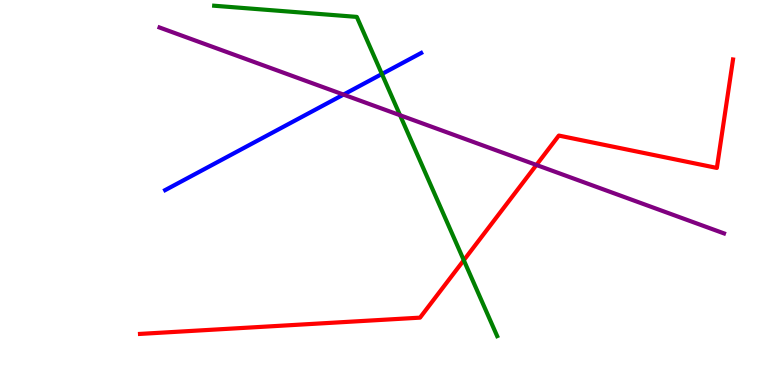[{'lines': ['blue', 'red'], 'intersections': []}, {'lines': ['green', 'red'], 'intersections': [{'x': 5.98, 'y': 3.24}]}, {'lines': ['purple', 'red'], 'intersections': [{'x': 6.92, 'y': 5.72}]}, {'lines': ['blue', 'green'], 'intersections': [{'x': 4.93, 'y': 8.08}]}, {'lines': ['blue', 'purple'], 'intersections': [{'x': 4.43, 'y': 7.54}]}, {'lines': ['green', 'purple'], 'intersections': [{'x': 5.16, 'y': 7.01}]}]